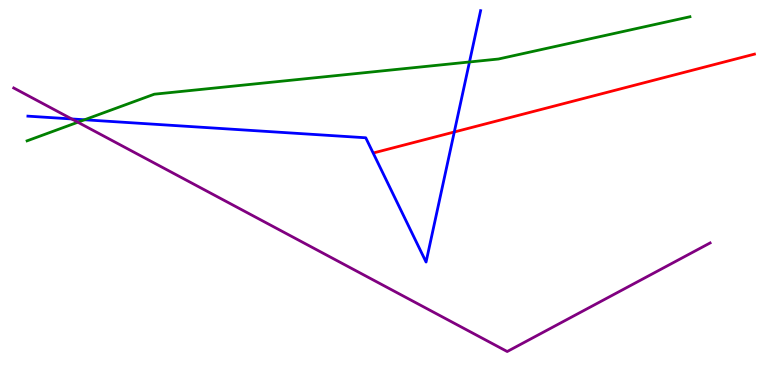[{'lines': ['blue', 'red'], 'intersections': [{'x': 5.86, 'y': 6.57}]}, {'lines': ['green', 'red'], 'intersections': []}, {'lines': ['purple', 'red'], 'intersections': []}, {'lines': ['blue', 'green'], 'intersections': [{'x': 1.09, 'y': 6.89}, {'x': 6.06, 'y': 8.39}]}, {'lines': ['blue', 'purple'], 'intersections': [{'x': 0.925, 'y': 6.91}]}, {'lines': ['green', 'purple'], 'intersections': [{'x': 1.0, 'y': 6.83}]}]